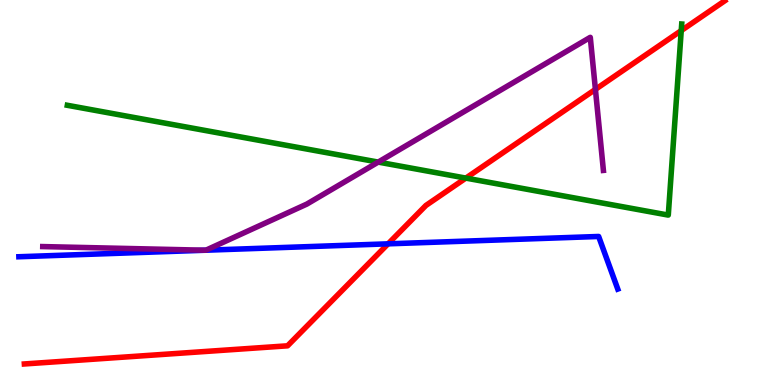[{'lines': ['blue', 'red'], 'intersections': [{'x': 5.01, 'y': 3.67}]}, {'lines': ['green', 'red'], 'intersections': [{'x': 6.01, 'y': 5.37}, {'x': 8.79, 'y': 9.2}]}, {'lines': ['purple', 'red'], 'intersections': [{'x': 7.68, 'y': 7.68}]}, {'lines': ['blue', 'green'], 'intersections': []}, {'lines': ['blue', 'purple'], 'intersections': [{'x': 2.65, 'y': 3.5}, {'x': 2.66, 'y': 3.5}]}, {'lines': ['green', 'purple'], 'intersections': [{'x': 4.88, 'y': 5.79}]}]